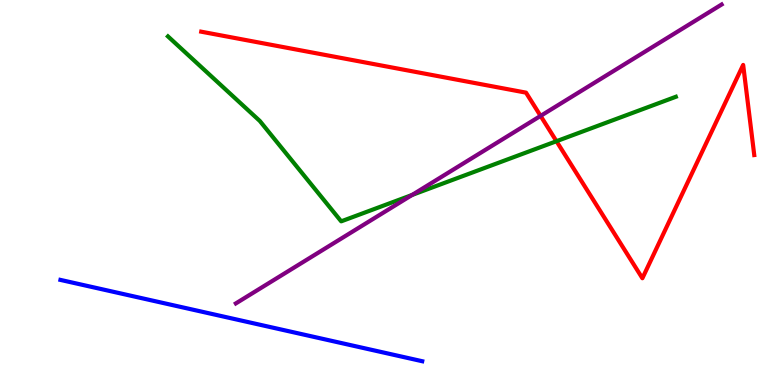[{'lines': ['blue', 'red'], 'intersections': []}, {'lines': ['green', 'red'], 'intersections': [{'x': 7.18, 'y': 6.33}]}, {'lines': ['purple', 'red'], 'intersections': [{'x': 6.98, 'y': 6.99}]}, {'lines': ['blue', 'green'], 'intersections': []}, {'lines': ['blue', 'purple'], 'intersections': []}, {'lines': ['green', 'purple'], 'intersections': [{'x': 5.32, 'y': 4.94}]}]